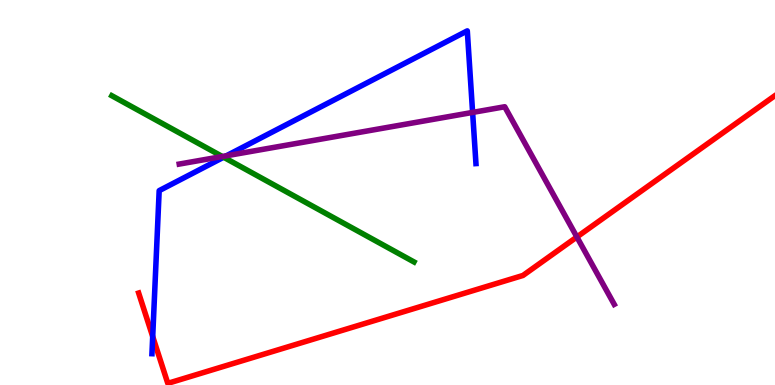[{'lines': ['blue', 'red'], 'intersections': [{'x': 1.97, 'y': 1.26}]}, {'lines': ['green', 'red'], 'intersections': []}, {'lines': ['purple', 'red'], 'intersections': [{'x': 7.44, 'y': 3.84}]}, {'lines': ['blue', 'green'], 'intersections': [{'x': 2.89, 'y': 5.92}]}, {'lines': ['blue', 'purple'], 'intersections': [{'x': 2.92, 'y': 5.95}, {'x': 6.1, 'y': 7.08}]}, {'lines': ['green', 'purple'], 'intersections': [{'x': 2.87, 'y': 5.94}]}]